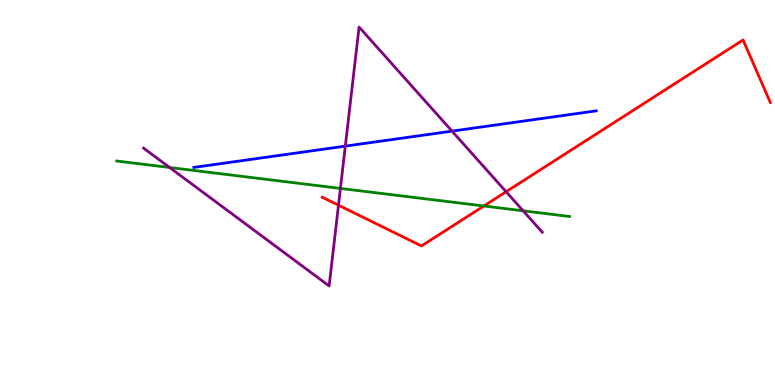[{'lines': ['blue', 'red'], 'intersections': []}, {'lines': ['green', 'red'], 'intersections': [{'x': 6.24, 'y': 4.65}]}, {'lines': ['purple', 'red'], 'intersections': [{'x': 4.37, 'y': 4.67}, {'x': 6.53, 'y': 5.02}]}, {'lines': ['blue', 'green'], 'intersections': []}, {'lines': ['blue', 'purple'], 'intersections': [{'x': 4.46, 'y': 6.2}, {'x': 5.83, 'y': 6.59}]}, {'lines': ['green', 'purple'], 'intersections': [{'x': 2.19, 'y': 5.65}, {'x': 4.39, 'y': 5.11}, {'x': 6.75, 'y': 4.52}]}]